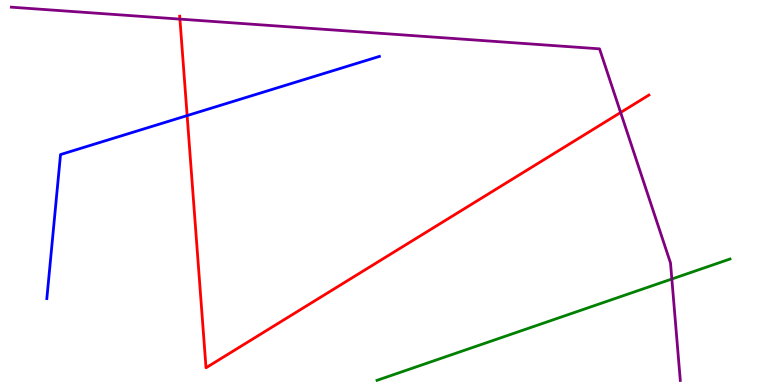[{'lines': ['blue', 'red'], 'intersections': [{'x': 2.41, 'y': 7.0}]}, {'lines': ['green', 'red'], 'intersections': []}, {'lines': ['purple', 'red'], 'intersections': [{'x': 2.32, 'y': 9.5}, {'x': 8.01, 'y': 7.08}]}, {'lines': ['blue', 'green'], 'intersections': []}, {'lines': ['blue', 'purple'], 'intersections': []}, {'lines': ['green', 'purple'], 'intersections': [{'x': 8.67, 'y': 2.75}]}]